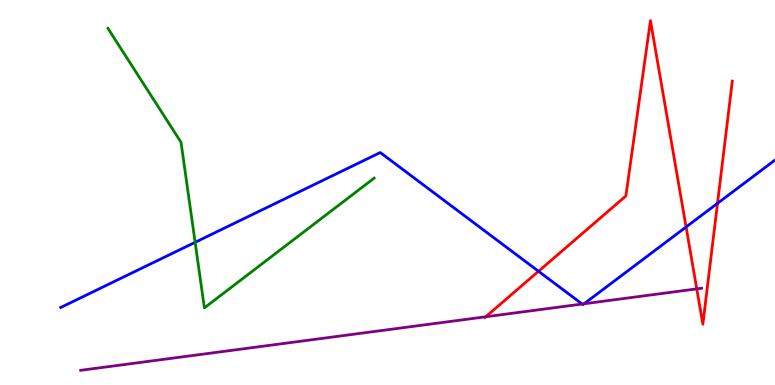[{'lines': ['blue', 'red'], 'intersections': [{'x': 6.95, 'y': 2.95}, {'x': 8.85, 'y': 4.1}, {'x': 9.26, 'y': 4.72}]}, {'lines': ['green', 'red'], 'intersections': []}, {'lines': ['purple', 'red'], 'intersections': [{'x': 6.27, 'y': 1.77}, {'x': 8.99, 'y': 2.5}]}, {'lines': ['blue', 'green'], 'intersections': [{'x': 2.52, 'y': 3.71}]}, {'lines': ['blue', 'purple'], 'intersections': [{'x': 7.51, 'y': 2.1}, {'x': 7.54, 'y': 2.11}]}, {'lines': ['green', 'purple'], 'intersections': []}]